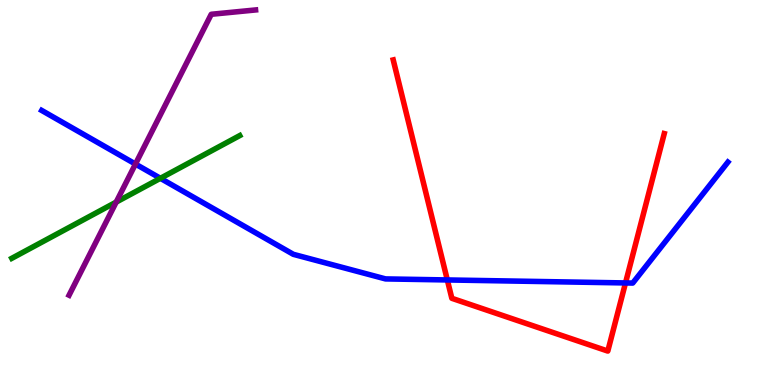[{'lines': ['blue', 'red'], 'intersections': [{'x': 5.77, 'y': 2.73}, {'x': 8.07, 'y': 2.65}]}, {'lines': ['green', 'red'], 'intersections': []}, {'lines': ['purple', 'red'], 'intersections': []}, {'lines': ['blue', 'green'], 'intersections': [{'x': 2.07, 'y': 5.37}]}, {'lines': ['blue', 'purple'], 'intersections': [{'x': 1.75, 'y': 5.74}]}, {'lines': ['green', 'purple'], 'intersections': [{'x': 1.5, 'y': 4.75}]}]